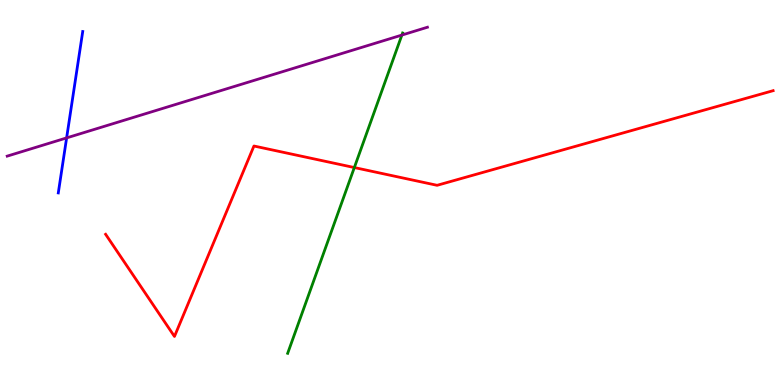[{'lines': ['blue', 'red'], 'intersections': []}, {'lines': ['green', 'red'], 'intersections': [{'x': 4.57, 'y': 5.65}]}, {'lines': ['purple', 'red'], 'intersections': []}, {'lines': ['blue', 'green'], 'intersections': []}, {'lines': ['blue', 'purple'], 'intersections': [{'x': 0.86, 'y': 6.42}]}, {'lines': ['green', 'purple'], 'intersections': [{'x': 5.19, 'y': 9.09}]}]